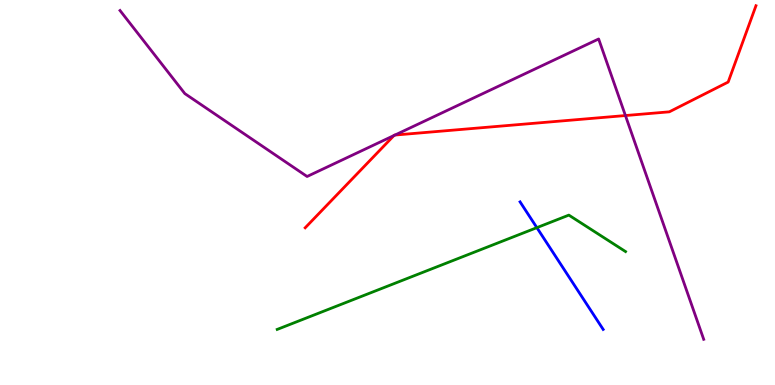[{'lines': ['blue', 'red'], 'intersections': []}, {'lines': ['green', 'red'], 'intersections': []}, {'lines': ['purple', 'red'], 'intersections': [{'x': 5.08, 'y': 6.48}, {'x': 5.1, 'y': 6.49}, {'x': 8.07, 'y': 7.0}]}, {'lines': ['blue', 'green'], 'intersections': [{'x': 6.93, 'y': 4.09}]}, {'lines': ['blue', 'purple'], 'intersections': []}, {'lines': ['green', 'purple'], 'intersections': []}]